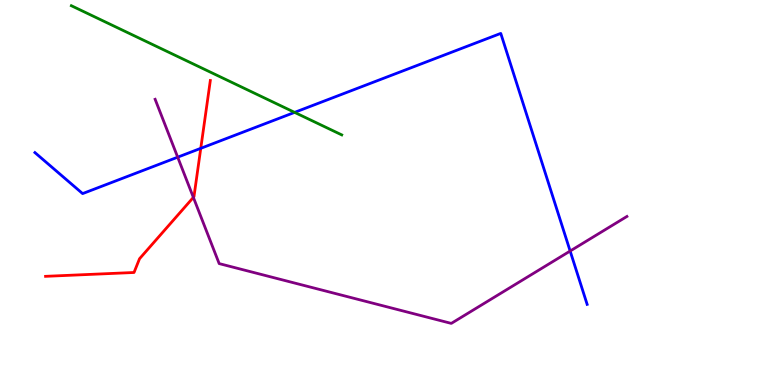[{'lines': ['blue', 'red'], 'intersections': [{'x': 2.59, 'y': 6.15}]}, {'lines': ['green', 'red'], 'intersections': []}, {'lines': ['purple', 'red'], 'intersections': [{'x': 2.5, 'y': 4.87}]}, {'lines': ['blue', 'green'], 'intersections': [{'x': 3.8, 'y': 7.08}]}, {'lines': ['blue', 'purple'], 'intersections': [{'x': 2.29, 'y': 5.92}, {'x': 7.36, 'y': 3.48}]}, {'lines': ['green', 'purple'], 'intersections': []}]